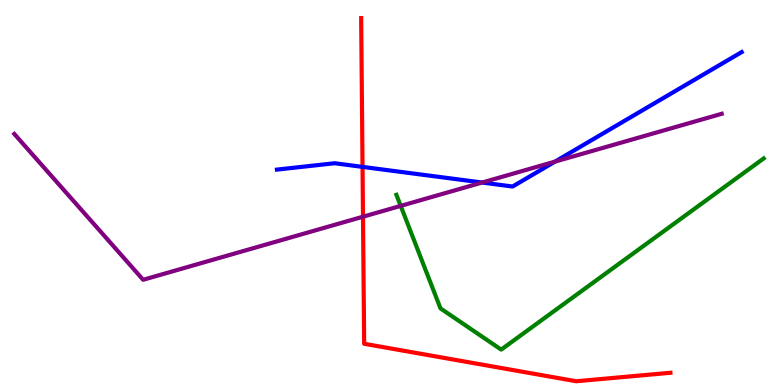[{'lines': ['blue', 'red'], 'intersections': [{'x': 4.68, 'y': 5.67}]}, {'lines': ['green', 'red'], 'intersections': []}, {'lines': ['purple', 'red'], 'intersections': [{'x': 4.68, 'y': 4.37}]}, {'lines': ['blue', 'green'], 'intersections': []}, {'lines': ['blue', 'purple'], 'intersections': [{'x': 6.22, 'y': 5.26}, {'x': 7.16, 'y': 5.8}]}, {'lines': ['green', 'purple'], 'intersections': [{'x': 5.17, 'y': 4.65}]}]